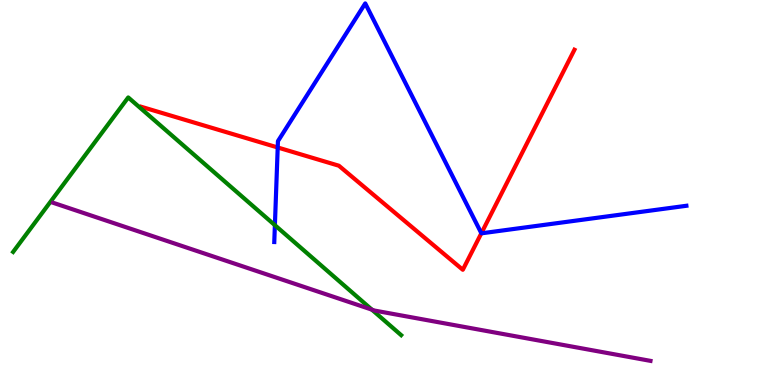[{'lines': ['blue', 'red'], 'intersections': [{'x': 3.58, 'y': 6.17}, {'x': 6.21, 'y': 3.94}]}, {'lines': ['green', 'red'], 'intersections': []}, {'lines': ['purple', 'red'], 'intersections': []}, {'lines': ['blue', 'green'], 'intersections': [{'x': 3.55, 'y': 4.15}]}, {'lines': ['blue', 'purple'], 'intersections': []}, {'lines': ['green', 'purple'], 'intersections': [{'x': 4.8, 'y': 1.96}]}]